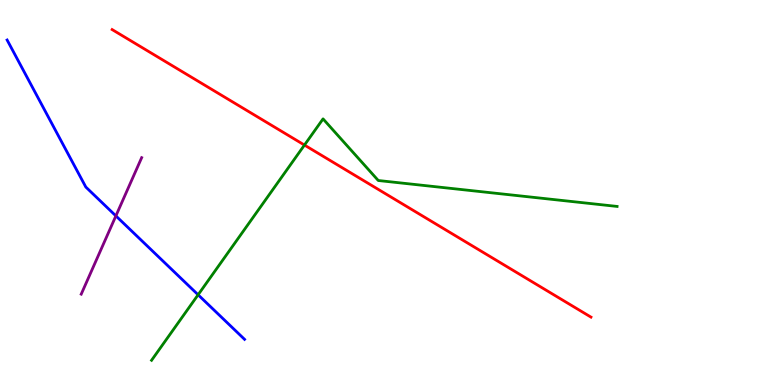[{'lines': ['blue', 'red'], 'intersections': []}, {'lines': ['green', 'red'], 'intersections': [{'x': 3.93, 'y': 6.23}]}, {'lines': ['purple', 'red'], 'intersections': []}, {'lines': ['blue', 'green'], 'intersections': [{'x': 2.56, 'y': 2.34}]}, {'lines': ['blue', 'purple'], 'intersections': [{'x': 1.5, 'y': 4.39}]}, {'lines': ['green', 'purple'], 'intersections': []}]